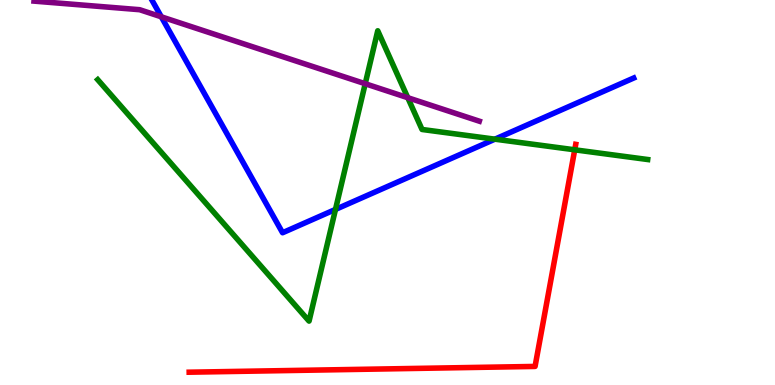[{'lines': ['blue', 'red'], 'intersections': []}, {'lines': ['green', 'red'], 'intersections': [{'x': 7.42, 'y': 6.11}]}, {'lines': ['purple', 'red'], 'intersections': []}, {'lines': ['blue', 'green'], 'intersections': [{'x': 4.33, 'y': 4.56}, {'x': 6.39, 'y': 6.39}]}, {'lines': ['blue', 'purple'], 'intersections': [{'x': 2.08, 'y': 9.56}]}, {'lines': ['green', 'purple'], 'intersections': [{'x': 4.71, 'y': 7.83}, {'x': 5.26, 'y': 7.46}]}]